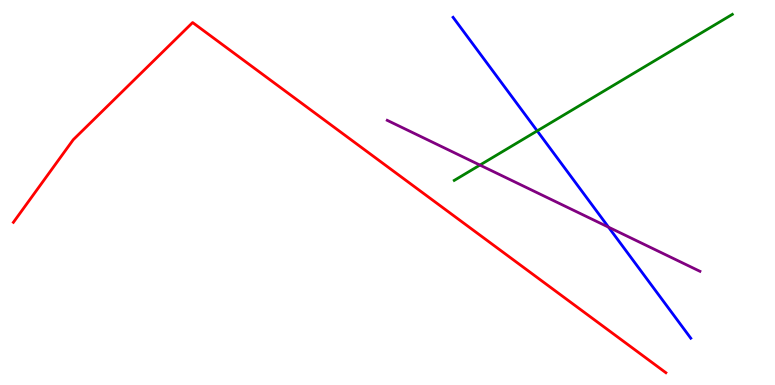[{'lines': ['blue', 'red'], 'intersections': []}, {'lines': ['green', 'red'], 'intersections': []}, {'lines': ['purple', 'red'], 'intersections': []}, {'lines': ['blue', 'green'], 'intersections': [{'x': 6.93, 'y': 6.6}]}, {'lines': ['blue', 'purple'], 'intersections': [{'x': 7.85, 'y': 4.1}]}, {'lines': ['green', 'purple'], 'intersections': [{'x': 6.19, 'y': 5.71}]}]